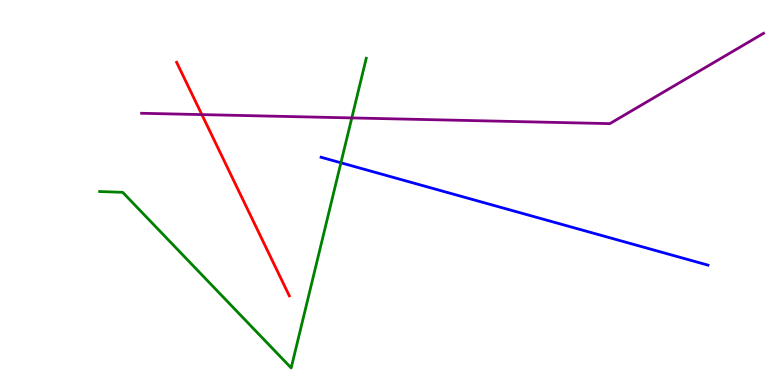[{'lines': ['blue', 'red'], 'intersections': []}, {'lines': ['green', 'red'], 'intersections': []}, {'lines': ['purple', 'red'], 'intersections': [{'x': 2.6, 'y': 7.02}]}, {'lines': ['blue', 'green'], 'intersections': [{'x': 4.4, 'y': 5.77}]}, {'lines': ['blue', 'purple'], 'intersections': []}, {'lines': ['green', 'purple'], 'intersections': [{'x': 4.54, 'y': 6.94}]}]